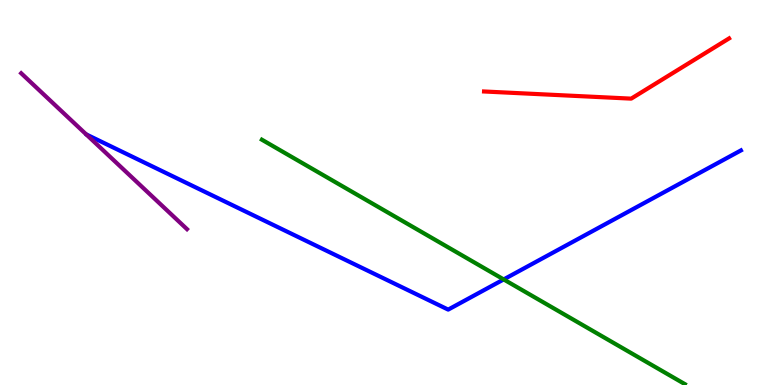[{'lines': ['blue', 'red'], 'intersections': []}, {'lines': ['green', 'red'], 'intersections': []}, {'lines': ['purple', 'red'], 'intersections': []}, {'lines': ['blue', 'green'], 'intersections': [{'x': 6.5, 'y': 2.74}]}, {'lines': ['blue', 'purple'], 'intersections': []}, {'lines': ['green', 'purple'], 'intersections': []}]